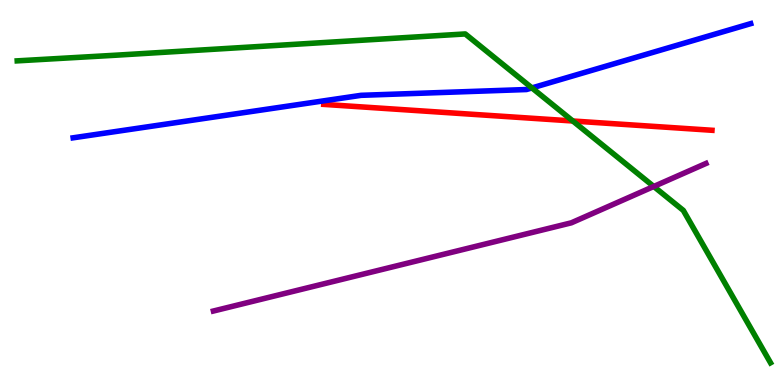[{'lines': ['blue', 'red'], 'intersections': []}, {'lines': ['green', 'red'], 'intersections': [{'x': 7.39, 'y': 6.86}]}, {'lines': ['purple', 'red'], 'intersections': []}, {'lines': ['blue', 'green'], 'intersections': [{'x': 6.86, 'y': 7.72}]}, {'lines': ['blue', 'purple'], 'intersections': []}, {'lines': ['green', 'purple'], 'intersections': [{'x': 8.44, 'y': 5.16}]}]